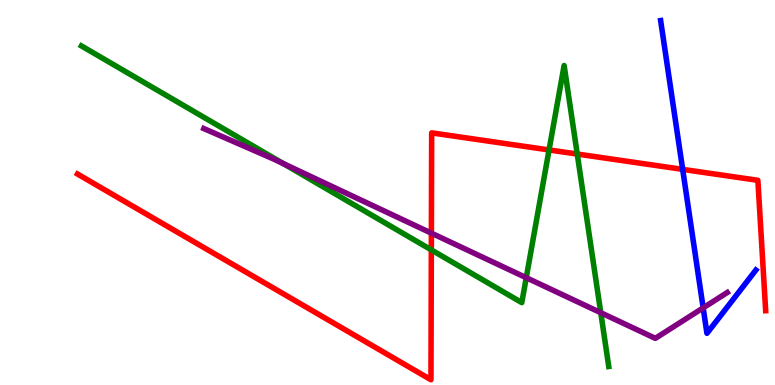[{'lines': ['blue', 'red'], 'intersections': [{'x': 8.81, 'y': 5.6}]}, {'lines': ['green', 'red'], 'intersections': [{'x': 5.57, 'y': 3.51}, {'x': 7.08, 'y': 6.11}, {'x': 7.45, 'y': 6.0}]}, {'lines': ['purple', 'red'], 'intersections': [{'x': 5.57, 'y': 3.94}]}, {'lines': ['blue', 'green'], 'intersections': []}, {'lines': ['blue', 'purple'], 'intersections': [{'x': 9.07, 'y': 2.0}]}, {'lines': ['green', 'purple'], 'intersections': [{'x': 3.65, 'y': 5.75}, {'x': 6.79, 'y': 2.79}, {'x': 7.75, 'y': 1.88}]}]